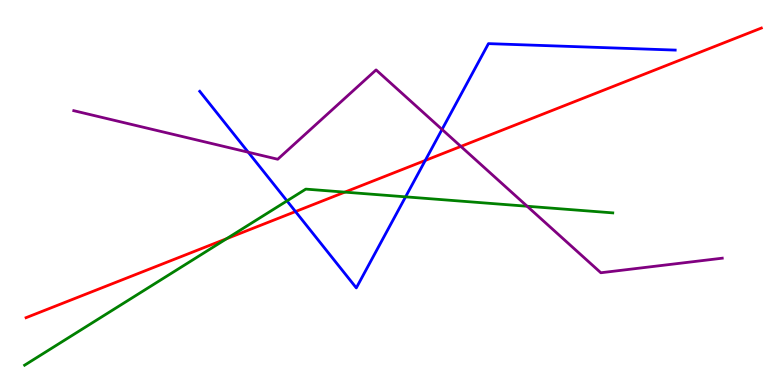[{'lines': ['blue', 'red'], 'intersections': [{'x': 3.81, 'y': 4.5}, {'x': 5.49, 'y': 5.83}]}, {'lines': ['green', 'red'], 'intersections': [{'x': 2.92, 'y': 3.8}, {'x': 4.45, 'y': 5.01}]}, {'lines': ['purple', 'red'], 'intersections': [{'x': 5.95, 'y': 6.2}]}, {'lines': ['blue', 'green'], 'intersections': [{'x': 3.7, 'y': 4.78}, {'x': 5.23, 'y': 4.89}]}, {'lines': ['blue', 'purple'], 'intersections': [{'x': 3.2, 'y': 6.05}, {'x': 5.7, 'y': 6.64}]}, {'lines': ['green', 'purple'], 'intersections': [{'x': 6.8, 'y': 4.64}]}]